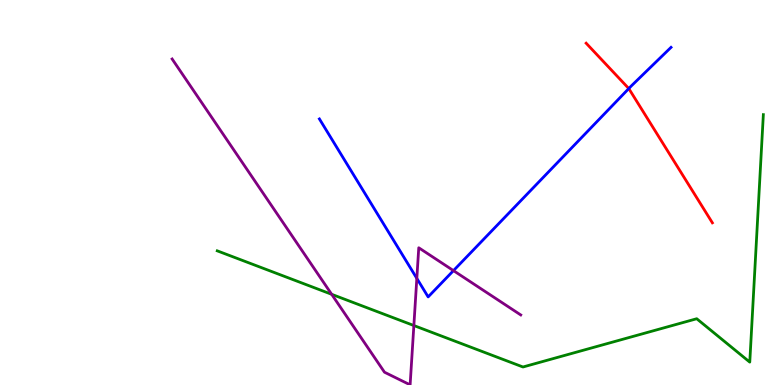[{'lines': ['blue', 'red'], 'intersections': [{'x': 8.11, 'y': 7.7}]}, {'lines': ['green', 'red'], 'intersections': []}, {'lines': ['purple', 'red'], 'intersections': []}, {'lines': ['blue', 'green'], 'intersections': []}, {'lines': ['blue', 'purple'], 'intersections': [{'x': 5.38, 'y': 2.77}, {'x': 5.85, 'y': 2.97}]}, {'lines': ['green', 'purple'], 'intersections': [{'x': 4.28, 'y': 2.36}, {'x': 5.34, 'y': 1.54}]}]